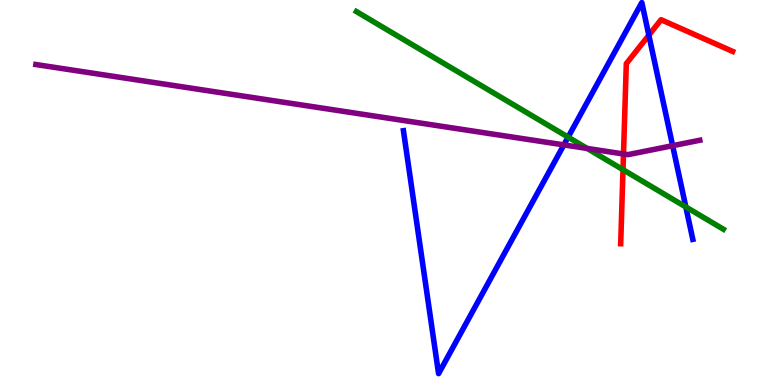[{'lines': ['blue', 'red'], 'intersections': [{'x': 8.37, 'y': 9.09}]}, {'lines': ['green', 'red'], 'intersections': [{'x': 8.04, 'y': 5.59}]}, {'lines': ['purple', 'red'], 'intersections': [{'x': 8.05, 'y': 6.0}]}, {'lines': ['blue', 'green'], 'intersections': [{'x': 7.33, 'y': 6.44}, {'x': 8.85, 'y': 4.62}]}, {'lines': ['blue', 'purple'], 'intersections': [{'x': 7.28, 'y': 6.24}, {'x': 8.68, 'y': 6.22}]}, {'lines': ['green', 'purple'], 'intersections': [{'x': 7.58, 'y': 6.14}]}]